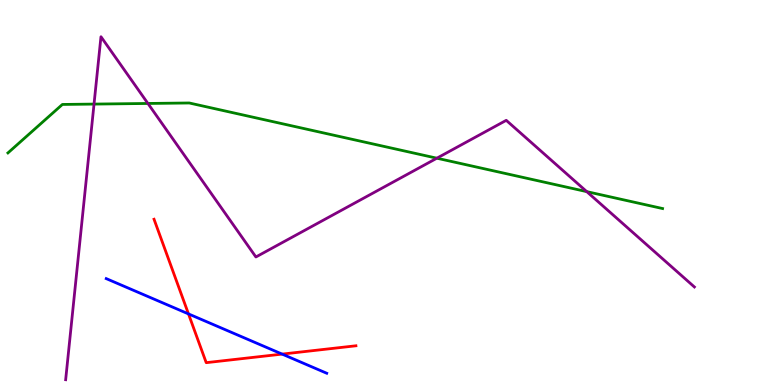[{'lines': ['blue', 'red'], 'intersections': [{'x': 2.43, 'y': 1.85}, {'x': 3.64, 'y': 0.802}]}, {'lines': ['green', 'red'], 'intersections': []}, {'lines': ['purple', 'red'], 'intersections': []}, {'lines': ['blue', 'green'], 'intersections': []}, {'lines': ['blue', 'purple'], 'intersections': []}, {'lines': ['green', 'purple'], 'intersections': [{'x': 1.21, 'y': 7.3}, {'x': 1.91, 'y': 7.31}, {'x': 5.64, 'y': 5.89}, {'x': 7.57, 'y': 5.02}]}]